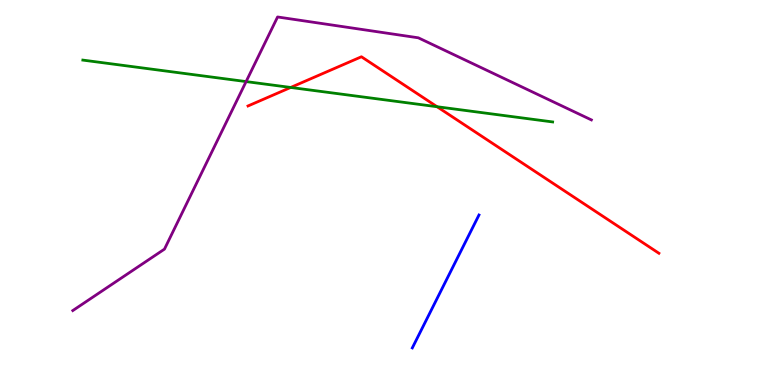[{'lines': ['blue', 'red'], 'intersections': []}, {'lines': ['green', 'red'], 'intersections': [{'x': 3.75, 'y': 7.73}, {'x': 5.64, 'y': 7.23}]}, {'lines': ['purple', 'red'], 'intersections': []}, {'lines': ['blue', 'green'], 'intersections': []}, {'lines': ['blue', 'purple'], 'intersections': []}, {'lines': ['green', 'purple'], 'intersections': [{'x': 3.18, 'y': 7.88}]}]